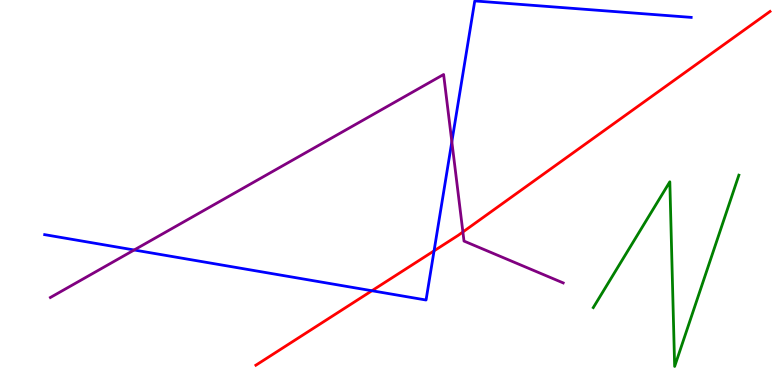[{'lines': ['blue', 'red'], 'intersections': [{'x': 4.8, 'y': 2.45}, {'x': 5.6, 'y': 3.48}]}, {'lines': ['green', 'red'], 'intersections': []}, {'lines': ['purple', 'red'], 'intersections': [{'x': 5.97, 'y': 3.97}]}, {'lines': ['blue', 'green'], 'intersections': []}, {'lines': ['blue', 'purple'], 'intersections': [{'x': 1.73, 'y': 3.51}, {'x': 5.83, 'y': 6.32}]}, {'lines': ['green', 'purple'], 'intersections': []}]